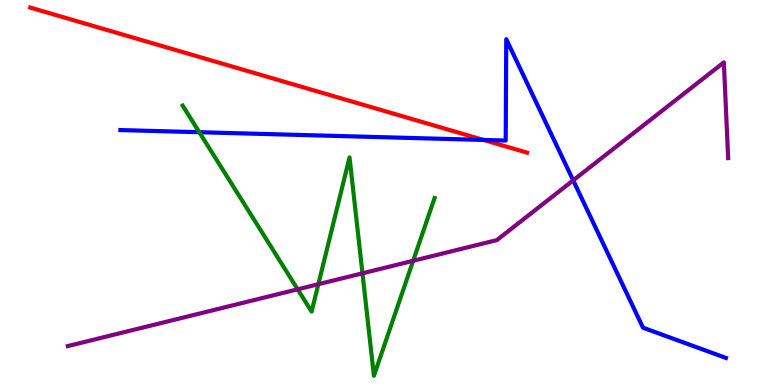[{'lines': ['blue', 'red'], 'intersections': [{'x': 6.24, 'y': 6.37}]}, {'lines': ['green', 'red'], 'intersections': []}, {'lines': ['purple', 'red'], 'intersections': []}, {'lines': ['blue', 'green'], 'intersections': [{'x': 2.57, 'y': 6.57}]}, {'lines': ['blue', 'purple'], 'intersections': [{'x': 7.4, 'y': 5.32}]}, {'lines': ['green', 'purple'], 'intersections': [{'x': 3.84, 'y': 2.49}, {'x': 4.11, 'y': 2.62}, {'x': 4.68, 'y': 2.9}, {'x': 5.33, 'y': 3.23}]}]